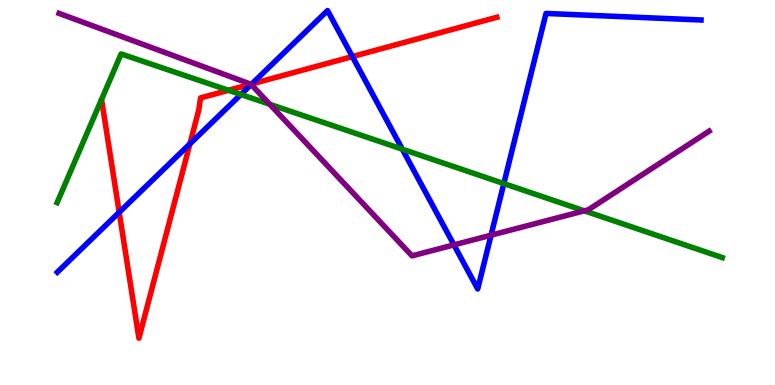[{'lines': ['blue', 'red'], 'intersections': [{'x': 1.54, 'y': 4.49}, {'x': 2.45, 'y': 6.26}, {'x': 3.25, 'y': 7.82}, {'x': 4.55, 'y': 8.53}]}, {'lines': ['green', 'red'], 'intersections': [{'x': 2.95, 'y': 7.65}]}, {'lines': ['purple', 'red'], 'intersections': [{'x': 3.24, 'y': 7.81}]}, {'lines': ['blue', 'green'], 'intersections': [{'x': 3.11, 'y': 7.55}, {'x': 5.19, 'y': 6.12}, {'x': 6.5, 'y': 5.23}]}, {'lines': ['blue', 'purple'], 'intersections': [{'x': 3.24, 'y': 7.81}, {'x': 5.86, 'y': 3.64}, {'x': 6.34, 'y': 3.89}]}, {'lines': ['green', 'purple'], 'intersections': [{'x': 3.48, 'y': 7.29}, {'x': 7.54, 'y': 4.52}]}]